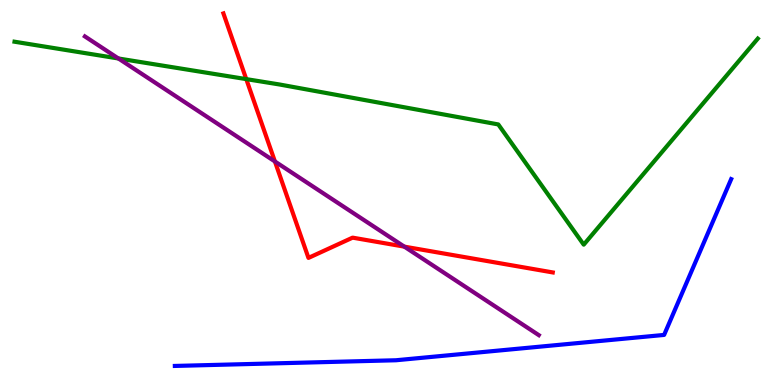[{'lines': ['blue', 'red'], 'intersections': []}, {'lines': ['green', 'red'], 'intersections': [{'x': 3.18, 'y': 7.95}]}, {'lines': ['purple', 'red'], 'intersections': [{'x': 3.55, 'y': 5.81}, {'x': 5.22, 'y': 3.59}]}, {'lines': ['blue', 'green'], 'intersections': []}, {'lines': ['blue', 'purple'], 'intersections': []}, {'lines': ['green', 'purple'], 'intersections': [{'x': 1.53, 'y': 8.48}]}]